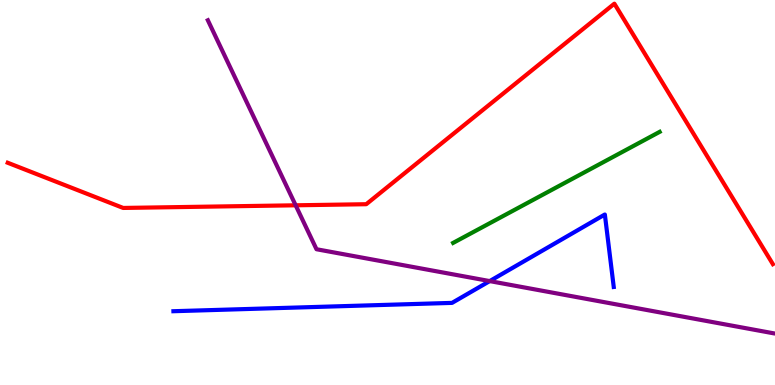[{'lines': ['blue', 'red'], 'intersections': []}, {'lines': ['green', 'red'], 'intersections': []}, {'lines': ['purple', 'red'], 'intersections': [{'x': 3.81, 'y': 4.67}]}, {'lines': ['blue', 'green'], 'intersections': []}, {'lines': ['blue', 'purple'], 'intersections': [{'x': 6.32, 'y': 2.7}]}, {'lines': ['green', 'purple'], 'intersections': []}]